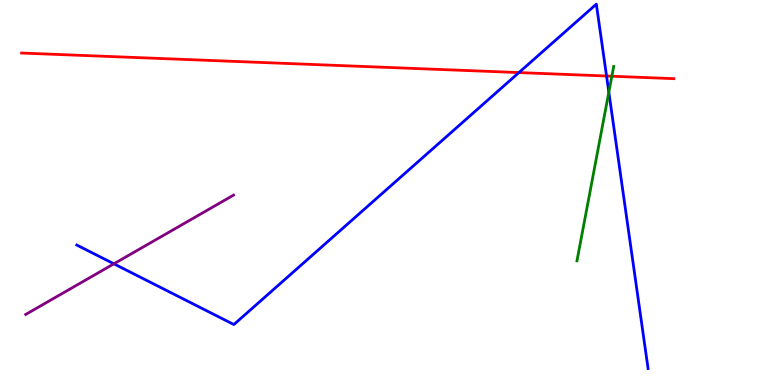[{'lines': ['blue', 'red'], 'intersections': [{'x': 6.7, 'y': 8.11}, {'x': 7.83, 'y': 8.03}]}, {'lines': ['green', 'red'], 'intersections': [{'x': 7.89, 'y': 8.02}]}, {'lines': ['purple', 'red'], 'intersections': []}, {'lines': ['blue', 'green'], 'intersections': [{'x': 7.86, 'y': 7.61}]}, {'lines': ['blue', 'purple'], 'intersections': [{'x': 1.47, 'y': 3.15}]}, {'lines': ['green', 'purple'], 'intersections': []}]